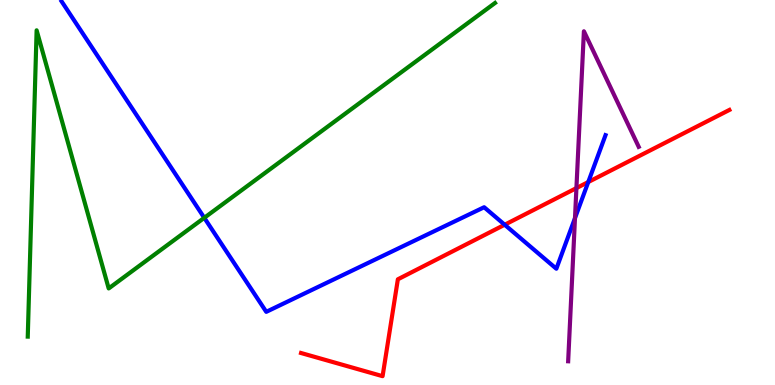[{'lines': ['blue', 'red'], 'intersections': [{'x': 6.51, 'y': 4.16}, {'x': 7.59, 'y': 5.27}]}, {'lines': ['green', 'red'], 'intersections': []}, {'lines': ['purple', 'red'], 'intersections': [{'x': 7.44, 'y': 5.11}]}, {'lines': ['blue', 'green'], 'intersections': [{'x': 2.64, 'y': 4.34}]}, {'lines': ['blue', 'purple'], 'intersections': [{'x': 7.42, 'y': 4.33}]}, {'lines': ['green', 'purple'], 'intersections': []}]